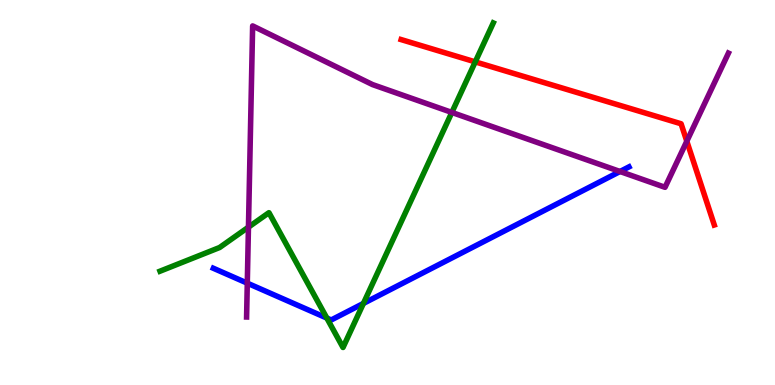[{'lines': ['blue', 'red'], 'intersections': []}, {'lines': ['green', 'red'], 'intersections': [{'x': 6.13, 'y': 8.39}]}, {'lines': ['purple', 'red'], 'intersections': [{'x': 8.86, 'y': 6.33}]}, {'lines': ['blue', 'green'], 'intersections': [{'x': 4.22, 'y': 1.74}, {'x': 4.69, 'y': 2.12}]}, {'lines': ['blue', 'purple'], 'intersections': [{'x': 3.19, 'y': 2.65}, {'x': 8.0, 'y': 5.55}]}, {'lines': ['green', 'purple'], 'intersections': [{'x': 3.21, 'y': 4.1}, {'x': 5.83, 'y': 7.08}]}]